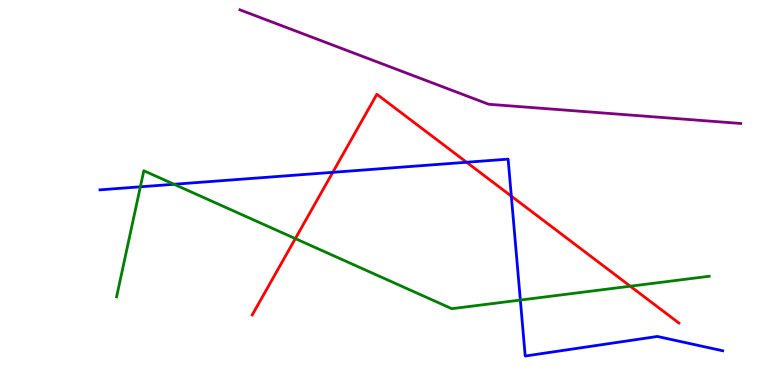[{'lines': ['blue', 'red'], 'intersections': [{'x': 4.29, 'y': 5.52}, {'x': 6.02, 'y': 5.79}, {'x': 6.6, 'y': 4.91}]}, {'lines': ['green', 'red'], 'intersections': [{'x': 3.81, 'y': 3.8}, {'x': 8.13, 'y': 2.57}]}, {'lines': ['purple', 'red'], 'intersections': []}, {'lines': ['blue', 'green'], 'intersections': [{'x': 1.81, 'y': 5.15}, {'x': 2.25, 'y': 5.21}, {'x': 6.71, 'y': 2.21}]}, {'lines': ['blue', 'purple'], 'intersections': []}, {'lines': ['green', 'purple'], 'intersections': []}]